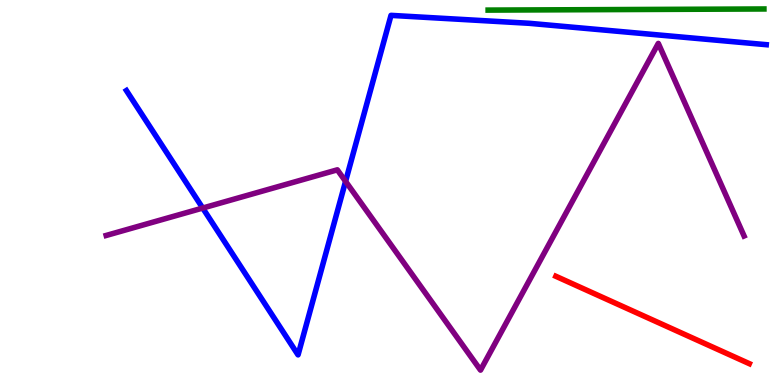[{'lines': ['blue', 'red'], 'intersections': []}, {'lines': ['green', 'red'], 'intersections': []}, {'lines': ['purple', 'red'], 'intersections': []}, {'lines': ['blue', 'green'], 'intersections': []}, {'lines': ['blue', 'purple'], 'intersections': [{'x': 2.62, 'y': 4.6}, {'x': 4.46, 'y': 5.29}]}, {'lines': ['green', 'purple'], 'intersections': []}]